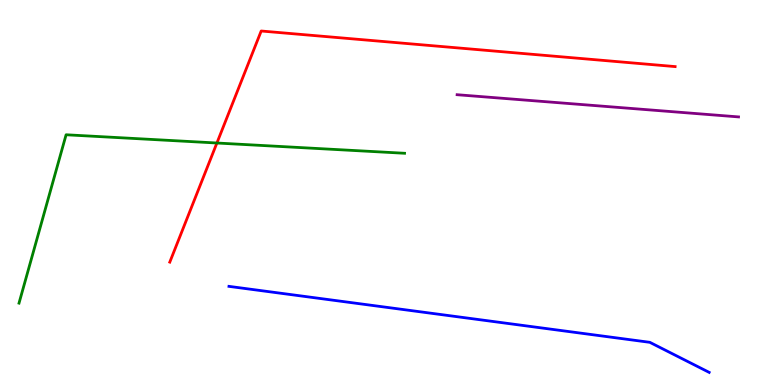[{'lines': ['blue', 'red'], 'intersections': []}, {'lines': ['green', 'red'], 'intersections': [{'x': 2.8, 'y': 6.29}]}, {'lines': ['purple', 'red'], 'intersections': []}, {'lines': ['blue', 'green'], 'intersections': []}, {'lines': ['blue', 'purple'], 'intersections': []}, {'lines': ['green', 'purple'], 'intersections': []}]